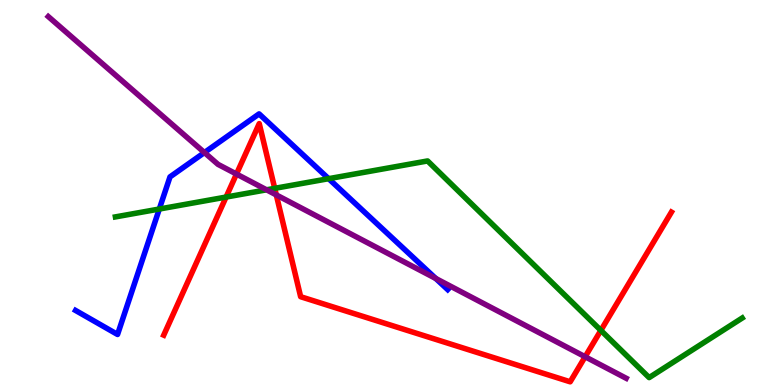[{'lines': ['blue', 'red'], 'intersections': []}, {'lines': ['green', 'red'], 'intersections': [{'x': 2.92, 'y': 4.88}, {'x': 3.54, 'y': 5.11}, {'x': 7.75, 'y': 1.42}]}, {'lines': ['purple', 'red'], 'intersections': [{'x': 3.05, 'y': 5.48}, {'x': 3.57, 'y': 4.94}, {'x': 7.55, 'y': 0.734}]}, {'lines': ['blue', 'green'], 'intersections': [{'x': 2.06, 'y': 4.57}, {'x': 4.24, 'y': 5.36}]}, {'lines': ['blue', 'purple'], 'intersections': [{'x': 2.64, 'y': 6.04}, {'x': 5.62, 'y': 2.77}]}, {'lines': ['green', 'purple'], 'intersections': [{'x': 3.44, 'y': 5.07}]}]